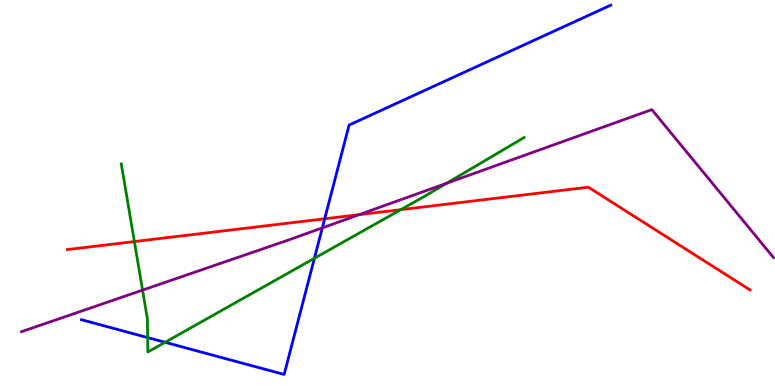[{'lines': ['blue', 'red'], 'intersections': [{'x': 4.19, 'y': 4.32}]}, {'lines': ['green', 'red'], 'intersections': [{'x': 1.73, 'y': 3.73}, {'x': 5.17, 'y': 4.55}]}, {'lines': ['purple', 'red'], 'intersections': [{'x': 4.63, 'y': 4.42}]}, {'lines': ['blue', 'green'], 'intersections': [{'x': 1.91, 'y': 1.23}, {'x': 2.13, 'y': 1.11}, {'x': 4.06, 'y': 3.29}]}, {'lines': ['blue', 'purple'], 'intersections': [{'x': 4.16, 'y': 4.08}]}, {'lines': ['green', 'purple'], 'intersections': [{'x': 1.84, 'y': 2.46}, {'x': 5.76, 'y': 5.24}]}]